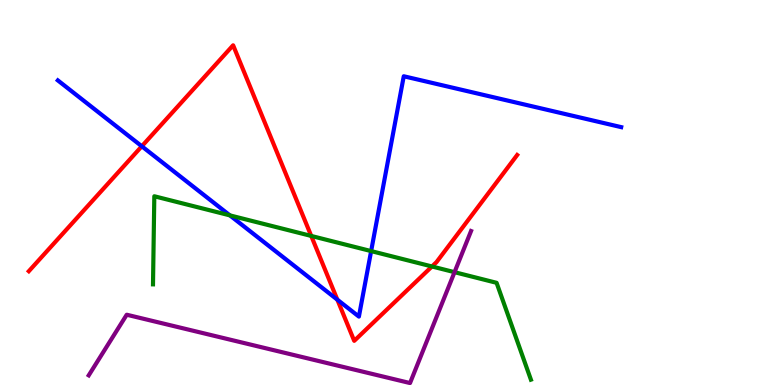[{'lines': ['blue', 'red'], 'intersections': [{'x': 1.83, 'y': 6.2}, {'x': 4.35, 'y': 2.22}]}, {'lines': ['green', 'red'], 'intersections': [{'x': 4.02, 'y': 3.87}, {'x': 5.57, 'y': 3.08}]}, {'lines': ['purple', 'red'], 'intersections': []}, {'lines': ['blue', 'green'], 'intersections': [{'x': 2.97, 'y': 4.41}, {'x': 4.79, 'y': 3.48}]}, {'lines': ['blue', 'purple'], 'intersections': []}, {'lines': ['green', 'purple'], 'intersections': [{'x': 5.86, 'y': 2.93}]}]